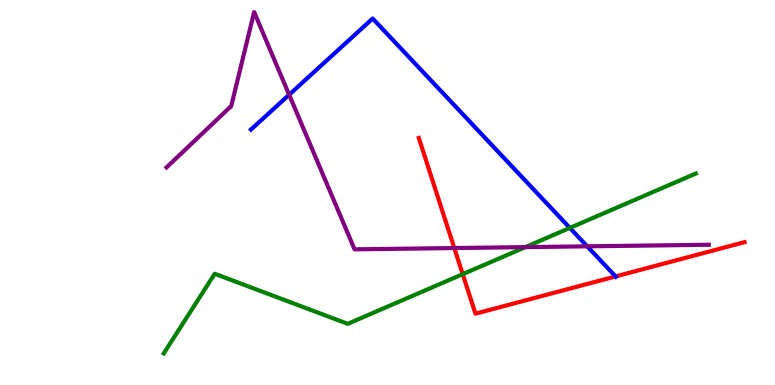[{'lines': ['blue', 'red'], 'intersections': [{'x': 7.94, 'y': 2.82}]}, {'lines': ['green', 'red'], 'intersections': [{'x': 5.97, 'y': 2.88}]}, {'lines': ['purple', 'red'], 'intersections': [{'x': 5.86, 'y': 3.56}]}, {'lines': ['blue', 'green'], 'intersections': [{'x': 7.35, 'y': 4.08}]}, {'lines': ['blue', 'purple'], 'intersections': [{'x': 3.73, 'y': 7.54}, {'x': 7.58, 'y': 3.6}]}, {'lines': ['green', 'purple'], 'intersections': [{'x': 6.78, 'y': 3.58}]}]